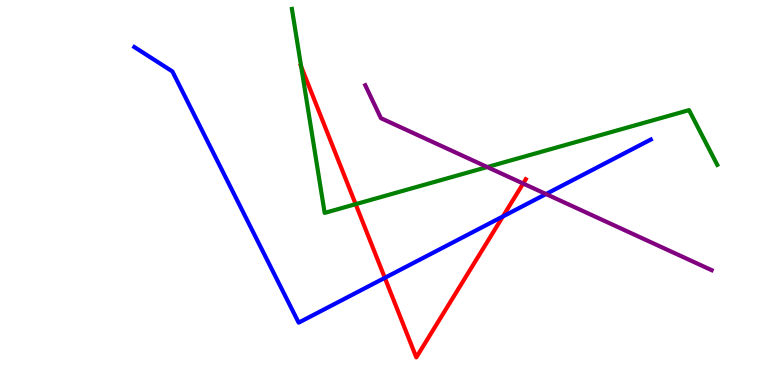[{'lines': ['blue', 'red'], 'intersections': [{'x': 4.97, 'y': 2.78}, {'x': 6.49, 'y': 4.38}]}, {'lines': ['green', 'red'], 'intersections': [{'x': 3.89, 'y': 8.27}, {'x': 4.59, 'y': 4.7}]}, {'lines': ['purple', 'red'], 'intersections': [{'x': 6.75, 'y': 5.23}]}, {'lines': ['blue', 'green'], 'intersections': []}, {'lines': ['blue', 'purple'], 'intersections': [{'x': 7.05, 'y': 4.96}]}, {'lines': ['green', 'purple'], 'intersections': [{'x': 6.29, 'y': 5.66}]}]